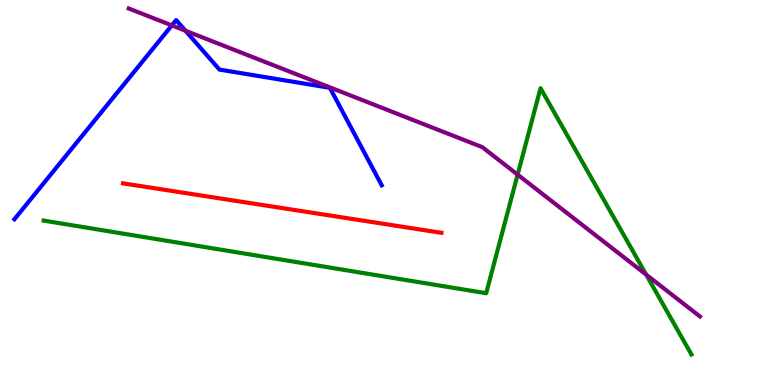[{'lines': ['blue', 'red'], 'intersections': []}, {'lines': ['green', 'red'], 'intersections': []}, {'lines': ['purple', 'red'], 'intersections': []}, {'lines': ['blue', 'green'], 'intersections': []}, {'lines': ['blue', 'purple'], 'intersections': [{'x': 2.22, 'y': 9.34}, {'x': 2.39, 'y': 9.2}]}, {'lines': ['green', 'purple'], 'intersections': [{'x': 6.68, 'y': 5.46}, {'x': 8.34, 'y': 2.87}]}]